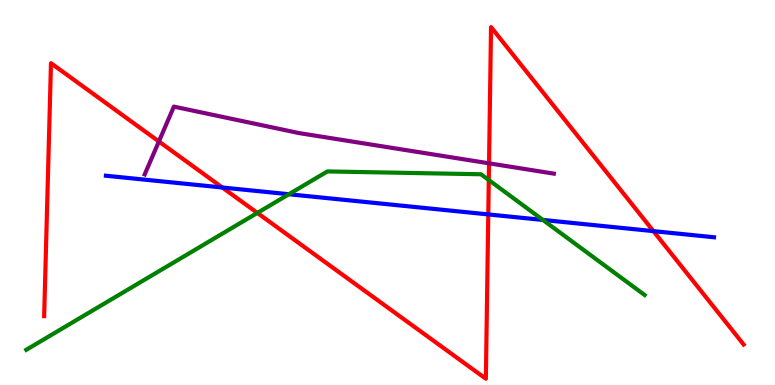[{'lines': ['blue', 'red'], 'intersections': [{'x': 2.87, 'y': 5.13}, {'x': 6.3, 'y': 4.43}, {'x': 8.43, 'y': 4.0}]}, {'lines': ['green', 'red'], 'intersections': [{'x': 3.32, 'y': 4.47}, {'x': 6.31, 'y': 5.32}]}, {'lines': ['purple', 'red'], 'intersections': [{'x': 2.05, 'y': 6.33}, {'x': 6.31, 'y': 5.76}]}, {'lines': ['blue', 'green'], 'intersections': [{'x': 3.73, 'y': 4.95}, {'x': 7.01, 'y': 4.29}]}, {'lines': ['blue', 'purple'], 'intersections': []}, {'lines': ['green', 'purple'], 'intersections': []}]